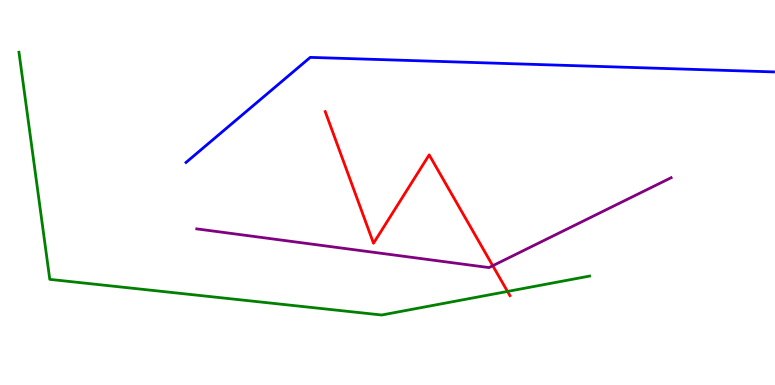[{'lines': ['blue', 'red'], 'intersections': []}, {'lines': ['green', 'red'], 'intersections': [{'x': 6.55, 'y': 2.43}]}, {'lines': ['purple', 'red'], 'intersections': [{'x': 6.36, 'y': 3.1}]}, {'lines': ['blue', 'green'], 'intersections': []}, {'lines': ['blue', 'purple'], 'intersections': []}, {'lines': ['green', 'purple'], 'intersections': []}]